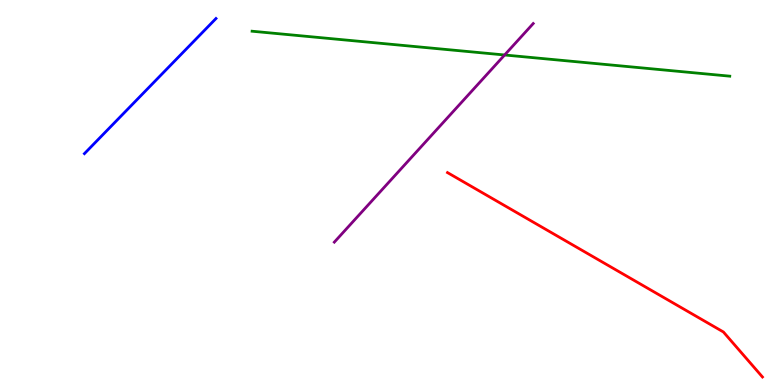[{'lines': ['blue', 'red'], 'intersections': []}, {'lines': ['green', 'red'], 'intersections': []}, {'lines': ['purple', 'red'], 'intersections': []}, {'lines': ['blue', 'green'], 'intersections': []}, {'lines': ['blue', 'purple'], 'intersections': []}, {'lines': ['green', 'purple'], 'intersections': [{'x': 6.51, 'y': 8.57}]}]